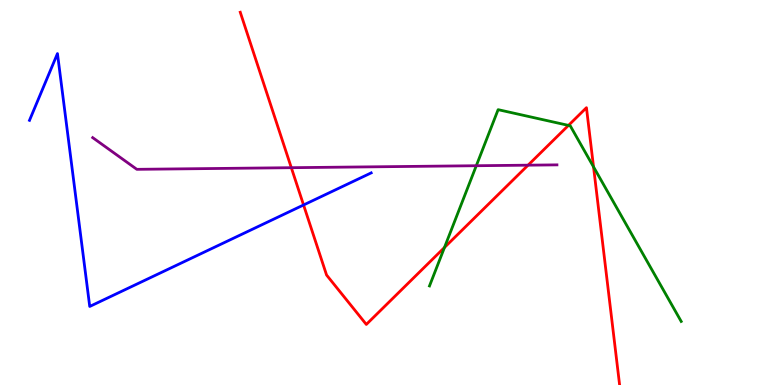[{'lines': ['blue', 'red'], 'intersections': [{'x': 3.92, 'y': 4.68}]}, {'lines': ['green', 'red'], 'intersections': [{'x': 5.74, 'y': 3.57}, {'x': 7.34, 'y': 6.74}, {'x': 7.66, 'y': 5.67}]}, {'lines': ['purple', 'red'], 'intersections': [{'x': 3.76, 'y': 5.64}, {'x': 6.81, 'y': 5.71}]}, {'lines': ['blue', 'green'], 'intersections': []}, {'lines': ['blue', 'purple'], 'intersections': []}, {'lines': ['green', 'purple'], 'intersections': [{'x': 6.15, 'y': 5.7}]}]